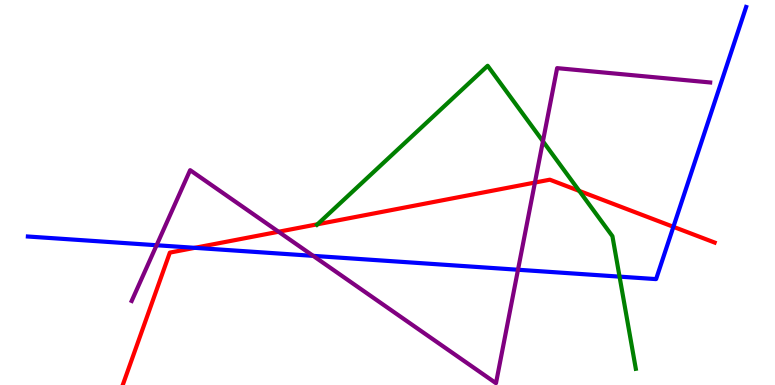[{'lines': ['blue', 'red'], 'intersections': [{'x': 2.51, 'y': 3.56}, {'x': 8.69, 'y': 4.11}]}, {'lines': ['green', 'red'], 'intersections': [{'x': 4.1, 'y': 4.17}, {'x': 7.47, 'y': 5.04}]}, {'lines': ['purple', 'red'], 'intersections': [{'x': 3.59, 'y': 3.98}, {'x': 6.9, 'y': 5.26}]}, {'lines': ['blue', 'green'], 'intersections': [{'x': 7.99, 'y': 2.81}]}, {'lines': ['blue', 'purple'], 'intersections': [{'x': 2.02, 'y': 3.63}, {'x': 4.04, 'y': 3.35}, {'x': 6.68, 'y': 2.99}]}, {'lines': ['green', 'purple'], 'intersections': [{'x': 7.01, 'y': 6.33}]}]